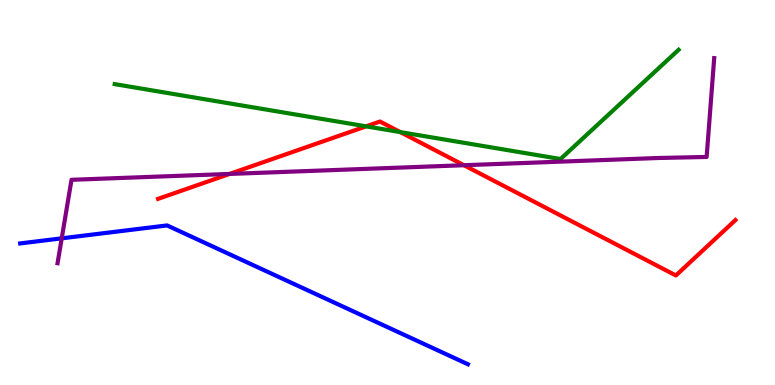[{'lines': ['blue', 'red'], 'intersections': []}, {'lines': ['green', 'red'], 'intersections': [{'x': 4.72, 'y': 6.72}, {'x': 5.16, 'y': 6.57}]}, {'lines': ['purple', 'red'], 'intersections': [{'x': 2.96, 'y': 5.48}, {'x': 5.99, 'y': 5.71}]}, {'lines': ['blue', 'green'], 'intersections': []}, {'lines': ['blue', 'purple'], 'intersections': [{'x': 0.796, 'y': 3.81}]}, {'lines': ['green', 'purple'], 'intersections': []}]